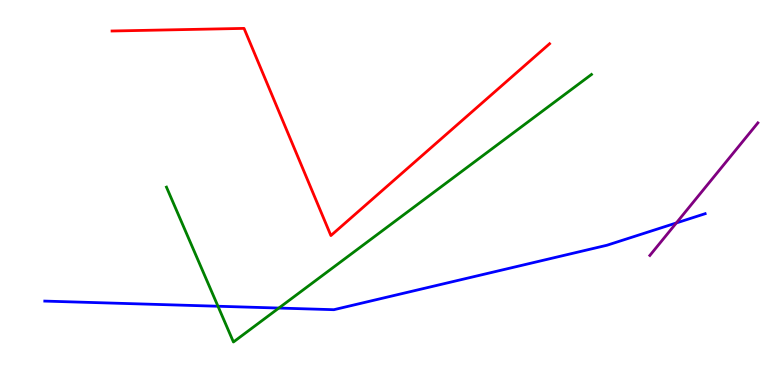[{'lines': ['blue', 'red'], 'intersections': []}, {'lines': ['green', 'red'], 'intersections': []}, {'lines': ['purple', 'red'], 'intersections': []}, {'lines': ['blue', 'green'], 'intersections': [{'x': 2.81, 'y': 2.05}, {'x': 3.6, 'y': 2.0}]}, {'lines': ['blue', 'purple'], 'intersections': [{'x': 8.73, 'y': 4.21}]}, {'lines': ['green', 'purple'], 'intersections': []}]